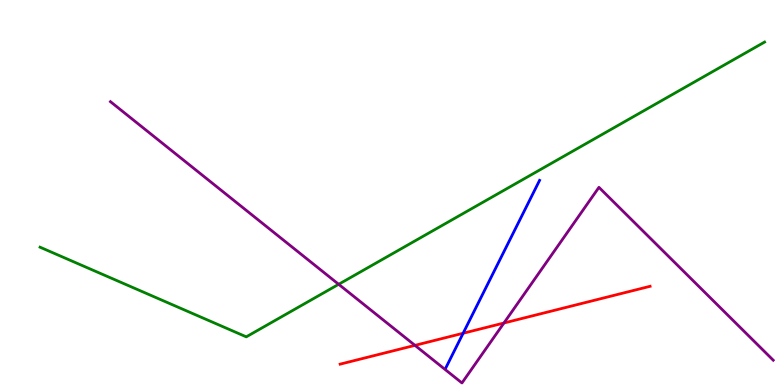[{'lines': ['blue', 'red'], 'intersections': [{'x': 5.98, 'y': 1.34}]}, {'lines': ['green', 'red'], 'intersections': []}, {'lines': ['purple', 'red'], 'intersections': [{'x': 5.35, 'y': 1.03}, {'x': 6.5, 'y': 1.61}]}, {'lines': ['blue', 'green'], 'intersections': []}, {'lines': ['blue', 'purple'], 'intersections': []}, {'lines': ['green', 'purple'], 'intersections': [{'x': 4.37, 'y': 2.62}]}]